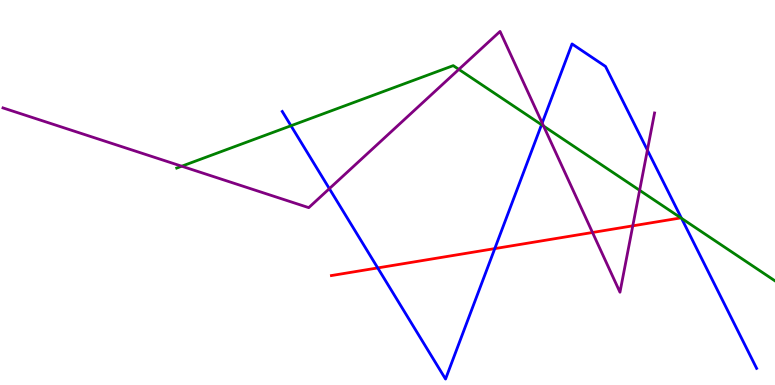[{'lines': ['blue', 'red'], 'intersections': [{'x': 4.87, 'y': 3.04}, {'x': 6.38, 'y': 3.54}]}, {'lines': ['green', 'red'], 'intersections': []}, {'lines': ['purple', 'red'], 'intersections': [{'x': 7.65, 'y': 3.96}, {'x': 8.16, 'y': 4.13}]}, {'lines': ['blue', 'green'], 'intersections': [{'x': 3.75, 'y': 6.73}, {'x': 6.99, 'y': 6.76}, {'x': 8.79, 'y': 4.33}]}, {'lines': ['blue', 'purple'], 'intersections': [{'x': 4.25, 'y': 5.1}, {'x': 7.0, 'y': 6.8}, {'x': 8.35, 'y': 6.1}]}, {'lines': ['green', 'purple'], 'intersections': [{'x': 2.34, 'y': 5.68}, {'x': 5.92, 'y': 8.2}, {'x': 7.01, 'y': 6.73}, {'x': 8.25, 'y': 5.06}]}]